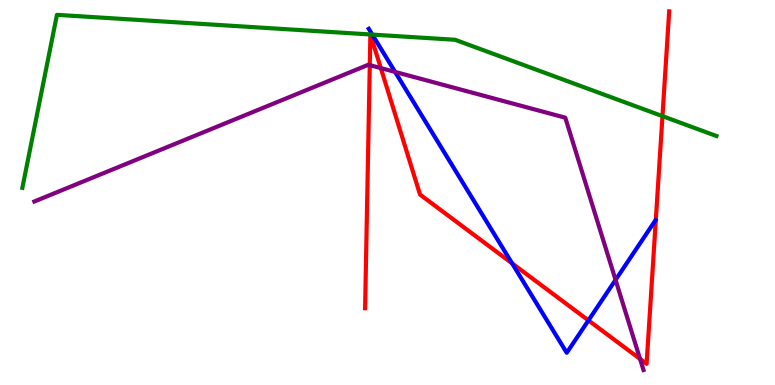[{'lines': ['blue', 'red'], 'intersections': [{'x': 6.61, 'y': 3.16}, {'x': 7.59, 'y': 1.68}]}, {'lines': ['green', 'red'], 'intersections': [{'x': 4.78, 'y': 9.1}, {'x': 4.78, 'y': 9.1}, {'x': 8.55, 'y': 6.98}]}, {'lines': ['purple', 'red'], 'intersections': [{'x': 4.77, 'y': 8.31}, {'x': 4.91, 'y': 8.23}, {'x': 8.26, 'y': 0.677}]}, {'lines': ['blue', 'green'], 'intersections': [{'x': 4.8, 'y': 9.1}]}, {'lines': ['blue', 'purple'], 'intersections': [{'x': 5.1, 'y': 8.13}, {'x': 7.94, 'y': 2.73}]}, {'lines': ['green', 'purple'], 'intersections': []}]